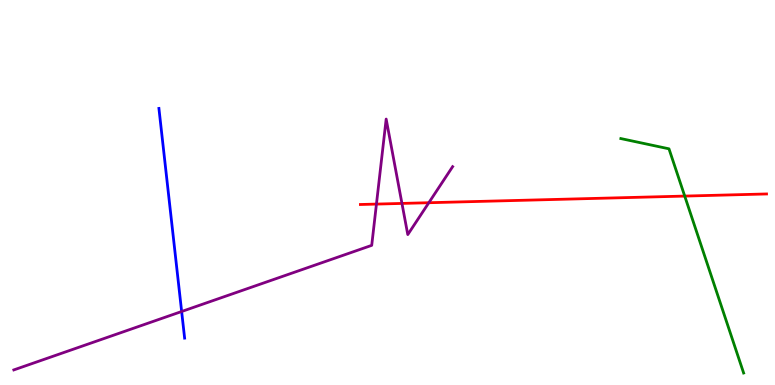[{'lines': ['blue', 'red'], 'intersections': []}, {'lines': ['green', 'red'], 'intersections': [{'x': 8.84, 'y': 4.91}]}, {'lines': ['purple', 'red'], 'intersections': [{'x': 4.86, 'y': 4.7}, {'x': 5.19, 'y': 4.72}, {'x': 5.53, 'y': 4.73}]}, {'lines': ['blue', 'green'], 'intersections': []}, {'lines': ['blue', 'purple'], 'intersections': [{'x': 2.34, 'y': 1.91}]}, {'lines': ['green', 'purple'], 'intersections': []}]